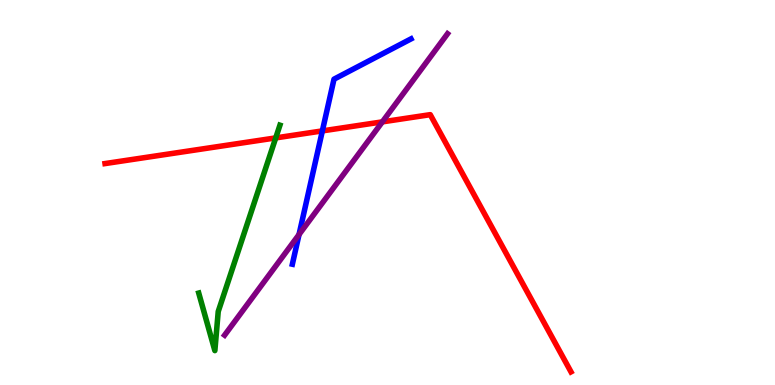[{'lines': ['blue', 'red'], 'intersections': [{'x': 4.16, 'y': 6.6}]}, {'lines': ['green', 'red'], 'intersections': [{'x': 3.56, 'y': 6.42}]}, {'lines': ['purple', 'red'], 'intersections': [{'x': 4.93, 'y': 6.83}]}, {'lines': ['blue', 'green'], 'intersections': []}, {'lines': ['blue', 'purple'], 'intersections': [{'x': 3.86, 'y': 3.91}]}, {'lines': ['green', 'purple'], 'intersections': []}]